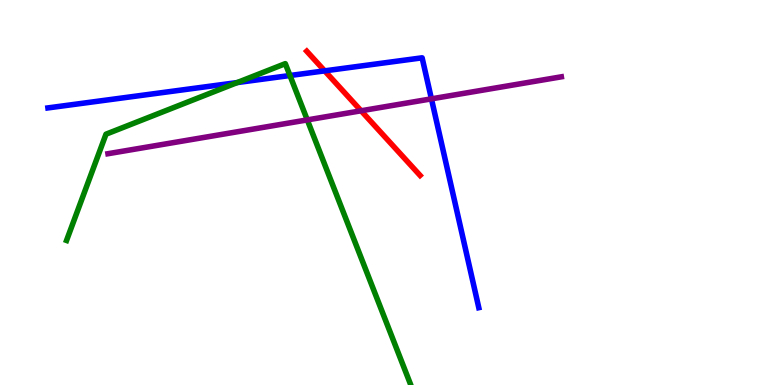[{'lines': ['blue', 'red'], 'intersections': [{'x': 4.19, 'y': 8.16}]}, {'lines': ['green', 'red'], 'intersections': []}, {'lines': ['purple', 'red'], 'intersections': [{'x': 4.66, 'y': 7.12}]}, {'lines': ['blue', 'green'], 'intersections': [{'x': 3.06, 'y': 7.86}, {'x': 3.74, 'y': 8.04}]}, {'lines': ['blue', 'purple'], 'intersections': [{'x': 5.57, 'y': 7.43}]}, {'lines': ['green', 'purple'], 'intersections': [{'x': 3.96, 'y': 6.89}]}]